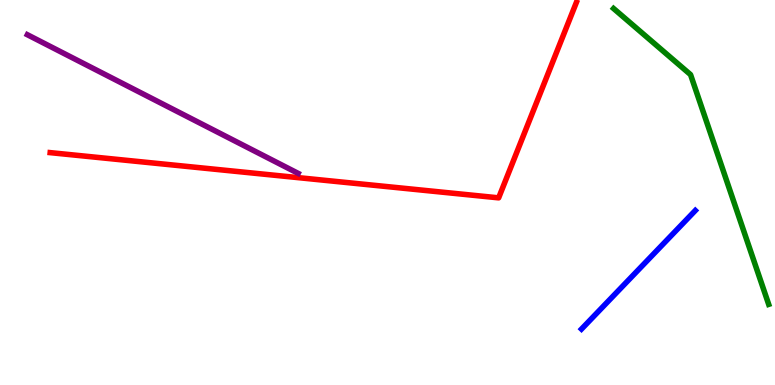[{'lines': ['blue', 'red'], 'intersections': []}, {'lines': ['green', 'red'], 'intersections': []}, {'lines': ['purple', 'red'], 'intersections': []}, {'lines': ['blue', 'green'], 'intersections': []}, {'lines': ['blue', 'purple'], 'intersections': []}, {'lines': ['green', 'purple'], 'intersections': []}]